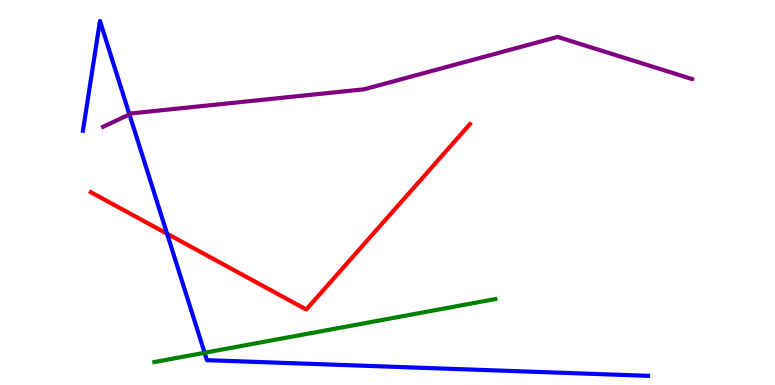[{'lines': ['blue', 'red'], 'intersections': [{'x': 2.16, 'y': 3.93}]}, {'lines': ['green', 'red'], 'intersections': []}, {'lines': ['purple', 'red'], 'intersections': []}, {'lines': ['blue', 'green'], 'intersections': [{'x': 2.64, 'y': 0.837}]}, {'lines': ['blue', 'purple'], 'intersections': [{'x': 1.67, 'y': 7.03}]}, {'lines': ['green', 'purple'], 'intersections': []}]